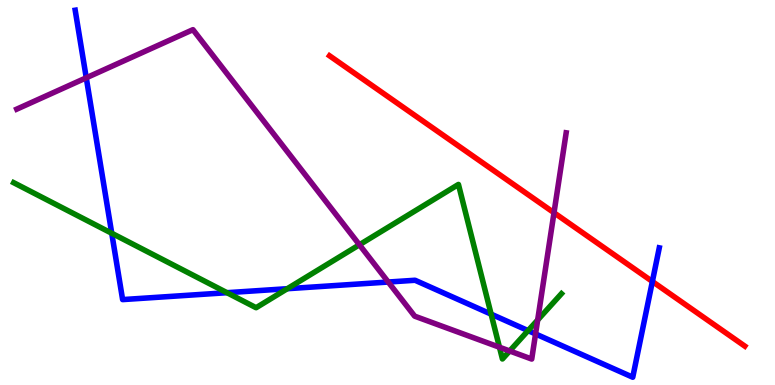[{'lines': ['blue', 'red'], 'intersections': [{'x': 8.42, 'y': 2.69}]}, {'lines': ['green', 'red'], 'intersections': []}, {'lines': ['purple', 'red'], 'intersections': [{'x': 7.15, 'y': 4.47}]}, {'lines': ['blue', 'green'], 'intersections': [{'x': 1.44, 'y': 3.94}, {'x': 2.93, 'y': 2.4}, {'x': 3.71, 'y': 2.5}, {'x': 6.34, 'y': 1.84}, {'x': 6.81, 'y': 1.41}]}, {'lines': ['blue', 'purple'], 'intersections': [{'x': 1.11, 'y': 7.98}, {'x': 5.01, 'y': 2.67}, {'x': 6.91, 'y': 1.33}]}, {'lines': ['green', 'purple'], 'intersections': [{'x': 4.64, 'y': 3.64}, {'x': 6.44, 'y': 0.981}, {'x': 6.58, 'y': 0.884}, {'x': 6.94, 'y': 1.69}]}]